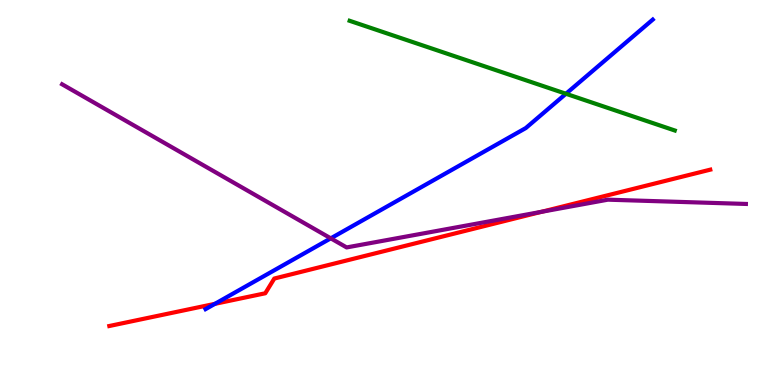[{'lines': ['blue', 'red'], 'intersections': [{'x': 2.77, 'y': 2.11}]}, {'lines': ['green', 'red'], 'intersections': []}, {'lines': ['purple', 'red'], 'intersections': [{'x': 6.99, 'y': 4.5}]}, {'lines': ['blue', 'green'], 'intersections': [{'x': 7.3, 'y': 7.56}]}, {'lines': ['blue', 'purple'], 'intersections': [{'x': 4.27, 'y': 3.81}]}, {'lines': ['green', 'purple'], 'intersections': []}]